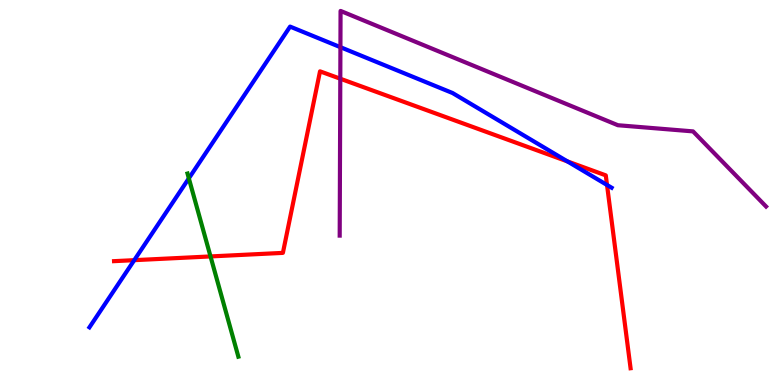[{'lines': ['blue', 'red'], 'intersections': [{'x': 1.73, 'y': 3.24}, {'x': 7.32, 'y': 5.81}, {'x': 7.83, 'y': 5.2}]}, {'lines': ['green', 'red'], 'intersections': [{'x': 2.72, 'y': 3.34}]}, {'lines': ['purple', 'red'], 'intersections': [{'x': 4.39, 'y': 7.96}]}, {'lines': ['blue', 'green'], 'intersections': [{'x': 2.44, 'y': 5.37}]}, {'lines': ['blue', 'purple'], 'intersections': [{'x': 4.39, 'y': 8.77}]}, {'lines': ['green', 'purple'], 'intersections': []}]